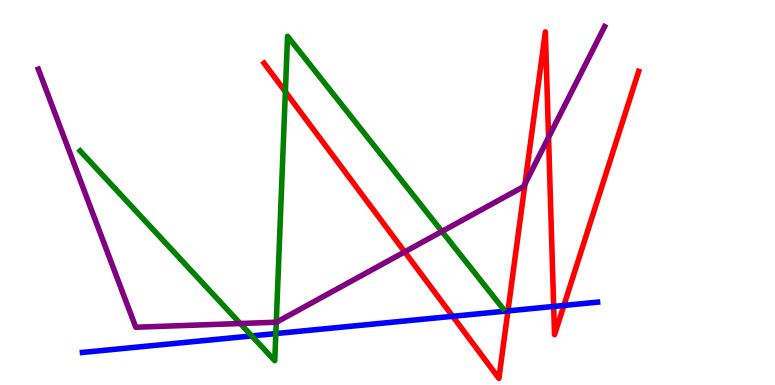[{'lines': ['blue', 'red'], 'intersections': [{'x': 5.84, 'y': 1.78}, {'x': 6.55, 'y': 1.92}, {'x': 7.14, 'y': 2.04}, {'x': 7.28, 'y': 2.07}]}, {'lines': ['green', 'red'], 'intersections': [{'x': 3.68, 'y': 7.62}]}, {'lines': ['purple', 'red'], 'intersections': [{'x': 5.22, 'y': 3.46}, {'x': 6.77, 'y': 5.22}, {'x': 7.08, 'y': 6.43}]}, {'lines': ['blue', 'green'], 'intersections': [{'x': 3.25, 'y': 1.27}, {'x': 3.56, 'y': 1.34}]}, {'lines': ['blue', 'purple'], 'intersections': []}, {'lines': ['green', 'purple'], 'intersections': [{'x': 3.1, 'y': 1.6}, {'x': 3.56, 'y': 1.63}, {'x': 5.7, 'y': 3.99}]}]